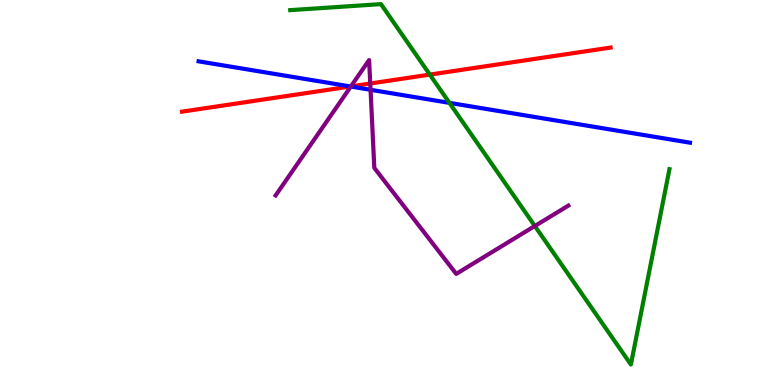[{'lines': ['blue', 'red'], 'intersections': [{'x': 4.52, 'y': 7.75}]}, {'lines': ['green', 'red'], 'intersections': [{'x': 5.55, 'y': 8.06}]}, {'lines': ['purple', 'red'], 'intersections': [{'x': 4.53, 'y': 7.76}, {'x': 4.78, 'y': 7.83}]}, {'lines': ['blue', 'green'], 'intersections': [{'x': 5.8, 'y': 7.33}]}, {'lines': ['blue', 'purple'], 'intersections': [{'x': 4.53, 'y': 7.75}, {'x': 4.78, 'y': 7.67}]}, {'lines': ['green', 'purple'], 'intersections': [{'x': 6.9, 'y': 4.13}]}]